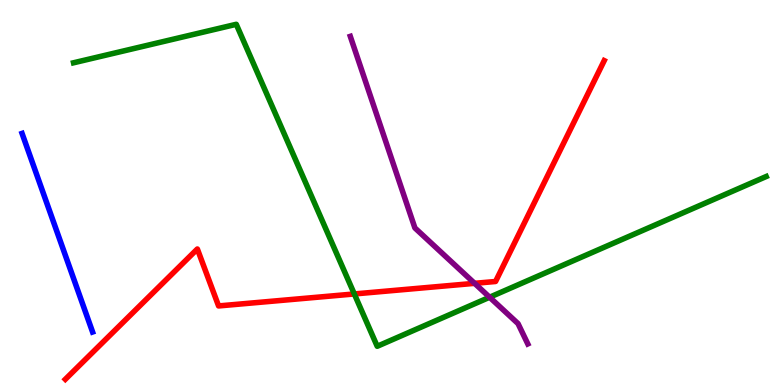[{'lines': ['blue', 'red'], 'intersections': []}, {'lines': ['green', 'red'], 'intersections': [{'x': 4.57, 'y': 2.36}]}, {'lines': ['purple', 'red'], 'intersections': [{'x': 6.12, 'y': 2.64}]}, {'lines': ['blue', 'green'], 'intersections': []}, {'lines': ['blue', 'purple'], 'intersections': []}, {'lines': ['green', 'purple'], 'intersections': [{'x': 6.32, 'y': 2.28}]}]